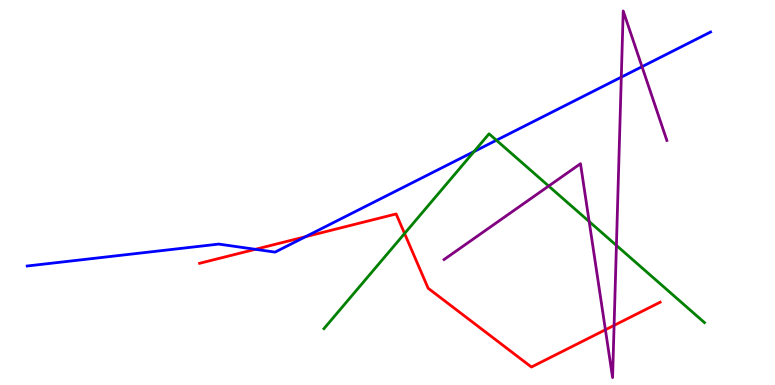[{'lines': ['blue', 'red'], 'intersections': [{'x': 3.29, 'y': 3.52}, {'x': 3.94, 'y': 3.85}]}, {'lines': ['green', 'red'], 'intersections': [{'x': 5.22, 'y': 3.93}]}, {'lines': ['purple', 'red'], 'intersections': [{'x': 7.81, 'y': 1.43}, {'x': 7.92, 'y': 1.55}]}, {'lines': ['blue', 'green'], 'intersections': [{'x': 6.12, 'y': 6.06}, {'x': 6.41, 'y': 6.36}]}, {'lines': ['blue', 'purple'], 'intersections': [{'x': 8.02, 'y': 8.0}, {'x': 8.28, 'y': 8.27}]}, {'lines': ['green', 'purple'], 'intersections': [{'x': 7.08, 'y': 5.17}, {'x': 7.6, 'y': 4.25}, {'x': 7.95, 'y': 3.63}]}]